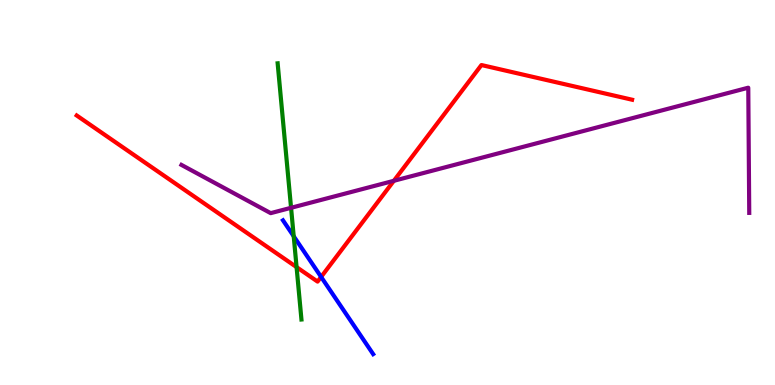[{'lines': ['blue', 'red'], 'intersections': [{'x': 4.14, 'y': 2.81}]}, {'lines': ['green', 'red'], 'intersections': [{'x': 3.83, 'y': 3.06}]}, {'lines': ['purple', 'red'], 'intersections': [{'x': 5.08, 'y': 5.3}]}, {'lines': ['blue', 'green'], 'intersections': [{'x': 3.79, 'y': 3.86}]}, {'lines': ['blue', 'purple'], 'intersections': []}, {'lines': ['green', 'purple'], 'intersections': [{'x': 3.76, 'y': 4.6}]}]